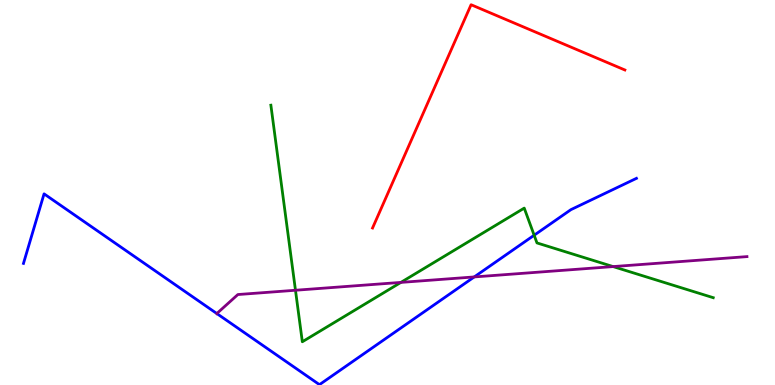[{'lines': ['blue', 'red'], 'intersections': []}, {'lines': ['green', 'red'], 'intersections': []}, {'lines': ['purple', 'red'], 'intersections': []}, {'lines': ['blue', 'green'], 'intersections': [{'x': 6.89, 'y': 3.89}]}, {'lines': ['blue', 'purple'], 'intersections': [{'x': 2.8, 'y': 1.86}, {'x': 6.12, 'y': 2.81}]}, {'lines': ['green', 'purple'], 'intersections': [{'x': 3.81, 'y': 2.46}, {'x': 5.17, 'y': 2.66}, {'x': 7.91, 'y': 3.08}]}]